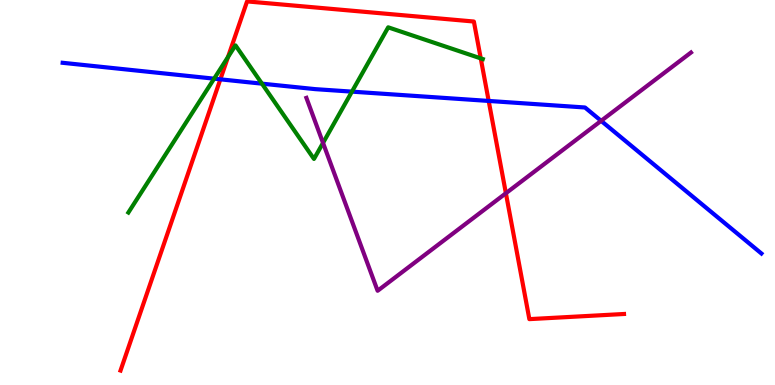[{'lines': ['blue', 'red'], 'intersections': [{'x': 2.84, 'y': 7.94}, {'x': 6.31, 'y': 7.38}]}, {'lines': ['green', 'red'], 'intersections': [{'x': 2.94, 'y': 8.52}, {'x': 6.2, 'y': 8.48}]}, {'lines': ['purple', 'red'], 'intersections': [{'x': 6.53, 'y': 4.98}]}, {'lines': ['blue', 'green'], 'intersections': [{'x': 2.76, 'y': 7.96}, {'x': 3.38, 'y': 7.83}, {'x': 4.54, 'y': 7.62}]}, {'lines': ['blue', 'purple'], 'intersections': [{'x': 7.76, 'y': 6.86}]}, {'lines': ['green', 'purple'], 'intersections': [{'x': 4.17, 'y': 6.29}]}]